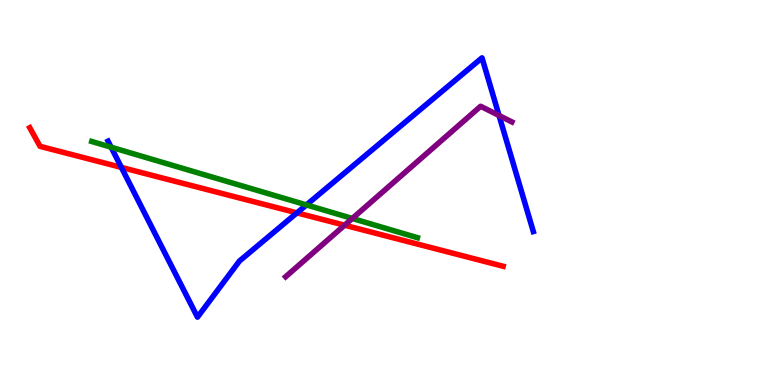[{'lines': ['blue', 'red'], 'intersections': [{'x': 1.57, 'y': 5.65}, {'x': 3.83, 'y': 4.47}]}, {'lines': ['green', 'red'], 'intersections': []}, {'lines': ['purple', 'red'], 'intersections': [{'x': 4.45, 'y': 4.15}]}, {'lines': ['blue', 'green'], 'intersections': [{'x': 1.43, 'y': 6.18}, {'x': 3.95, 'y': 4.68}]}, {'lines': ['blue', 'purple'], 'intersections': [{'x': 6.44, 'y': 7.0}]}, {'lines': ['green', 'purple'], 'intersections': [{'x': 4.55, 'y': 4.33}]}]